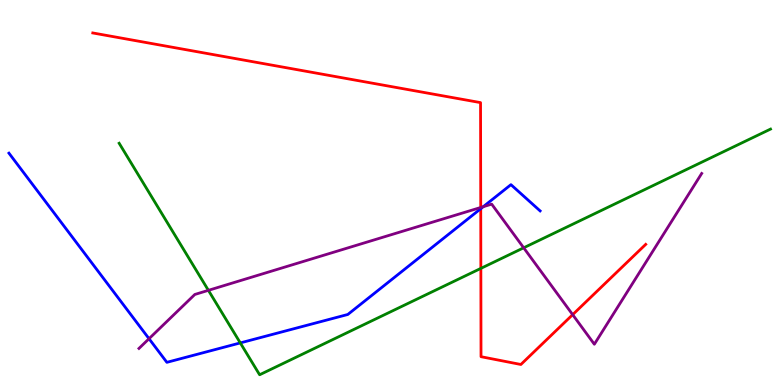[{'lines': ['blue', 'red'], 'intersections': [{'x': 6.2, 'y': 4.58}]}, {'lines': ['green', 'red'], 'intersections': [{'x': 6.2, 'y': 3.03}]}, {'lines': ['purple', 'red'], 'intersections': [{'x': 6.2, 'y': 4.61}, {'x': 7.39, 'y': 1.83}]}, {'lines': ['blue', 'green'], 'intersections': [{'x': 3.1, 'y': 1.09}]}, {'lines': ['blue', 'purple'], 'intersections': [{'x': 1.92, 'y': 1.2}, {'x': 6.24, 'y': 4.63}]}, {'lines': ['green', 'purple'], 'intersections': [{'x': 2.69, 'y': 2.46}, {'x': 6.76, 'y': 3.56}]}]